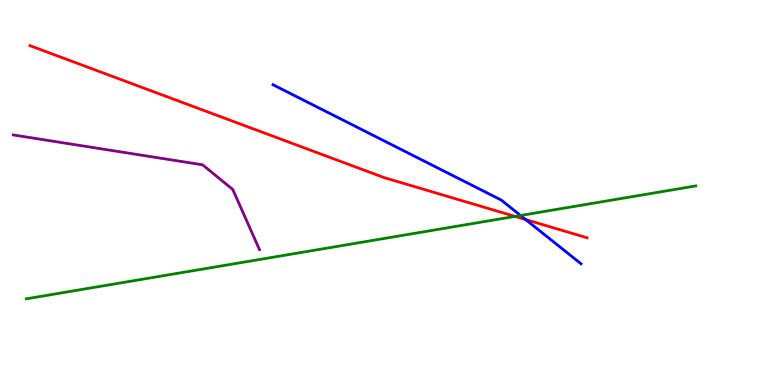[{'lines': ['blue', 'red'], 'intersections': [{'x': 6.78, 'y': 4.3}]}, {'lines': ['green', 'red'], 'intersections': [{'x': 6.65, 'y': 4.38}]}, {'lines': ['purple', 'red'], 'intersections': []}, {'lines': ['blue', 'green'], 'intersections': [{'x': 6.72, 'y': 4.4}]}, {'lines': ['blue', 'purple'], 'intersections': []}, {'lines': ['green', 'purple'], 'intersections': []}]